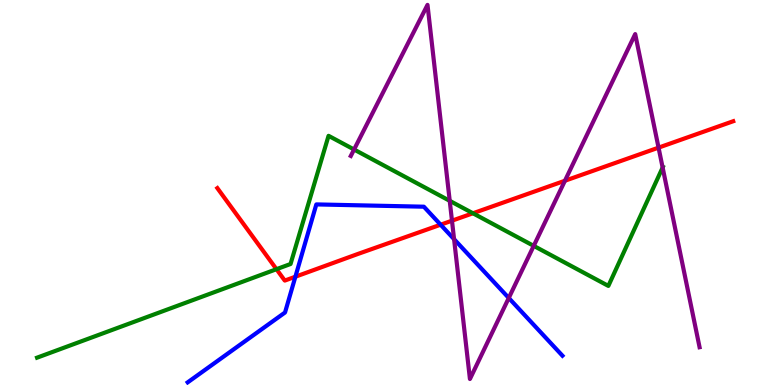[{'lines': ['blue', 'red'], 'intersections': [{'x': 3.81, 'y': 2.81}, {'x': 5.69, 'y': 4.16}]}, {'lines': ['green', 'red'], 'intersections': [{'x': 3.57, 'y': 3.01}, {'x': 6.1, 'y': 4.46}]}, {'lines': ['purple', 'red'], 'intersections': [{'x': 5.83, 'y': 4.27}, {'x': 7.29, 'y': 5.31}, {'x': 8.5, 'y': 6.17}]}, {'lines': ['blue', 'green'], 'intersections': []}, {'lines': ['blue', 'purple'], 'intersections': [{'x': 5.86, 'y': 3.79}, {'x': 6.56, 'y': 2.26}]}, {'lines': ['green', 'purple'], 'intersections': [{'x': 4.57, 'y': 6.12}, {'x': 5.8, 'y': 4.78}, {'x': 6.89, 'y': 3.61}, {'x': 8.55, 'y': 5.65}]}]